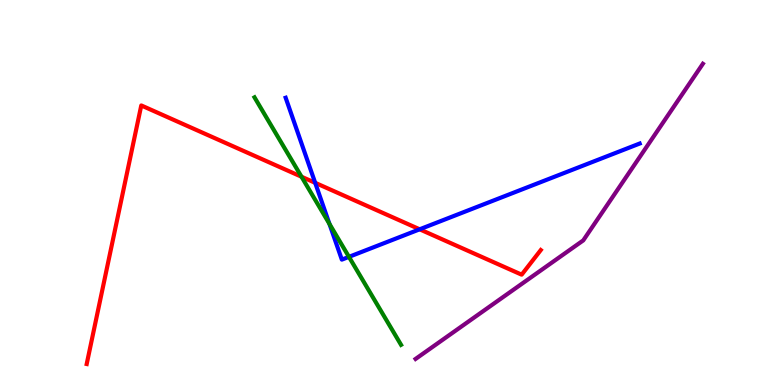[{'lines': ['blue', 'red'], 'intersections': [{'x': 4.07, 'y': 5.25}, {'x': 5.42, 'y': 4.04}]}, {'lines': ['green', 'red'], 'intersections': [{'x': 3.89, 'y': 5.41}]}, {'lines': ['purple', 'red'], 'intersections': []}, {'lines': ['blue', 'green'], 'intersections': [{'x': 4.25, 'y': 4.18}, {'x': 4.5, 'y': 3.33}]}, {'lines': ['blue', 'purple'], 'intersections': []}, {'lines': ['green', 'purple'], 'intersections': []}]